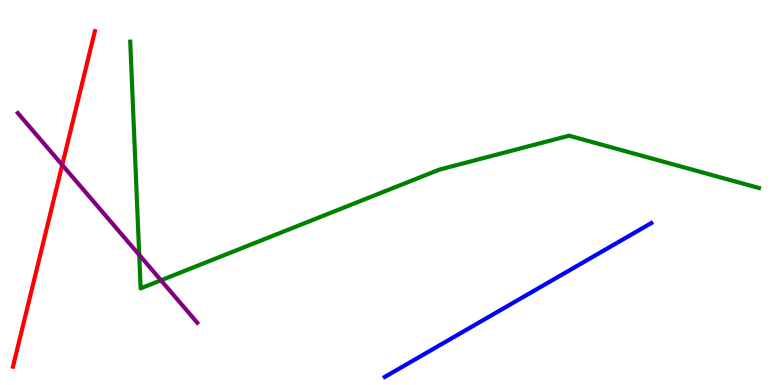[{'lines': ['blue', 'red'], 'intersections': []}, {'lines': ['green', 'red'], 'intersections': []}, {'lines': ['purple', 'red'], 'intersections': [{'x': 0.803, 'y': 5.72}]}, {'lines': ['blue', 'green'], 'intersections': []}, {'lines': ['blue', 'purple'], 'intersections': []}, {'lines': ['green', 'purple'], 'intersections': [{'x': 1.8, 'y': 3.38}, {'x': 2.08, 'y': 2.72}]}]